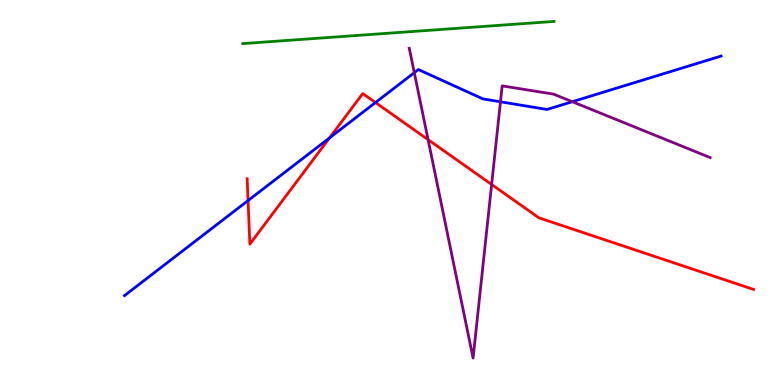[{'lines': ['blue', 'red'], 'intersections': [{'x': 3.2, 'y': 4.79}, {'x': 4.25, 'y': 6.42}, {'x': 4.85, 'y': 7.34}]}, {'lines': ['green', 'red'], 'intersections': []}, {'lines': ['purple', 'red'], 'intersections': [{'x': 5.52, 'y': 6.37}, {'x': 6.34, 'y': 5.21}]}, {'lines': ['blue', 'green'], 'intersections': []}, {'lines': ['blue', 'purple'], 'intersections': [{'x': 5.35, 'y': 8.11}, {'x': 6.46, 'y': 7.36}, {'x': 7.38, 'y': 7.36}]}, {'lines': ['green', 'purple'], 'intersections': []}]